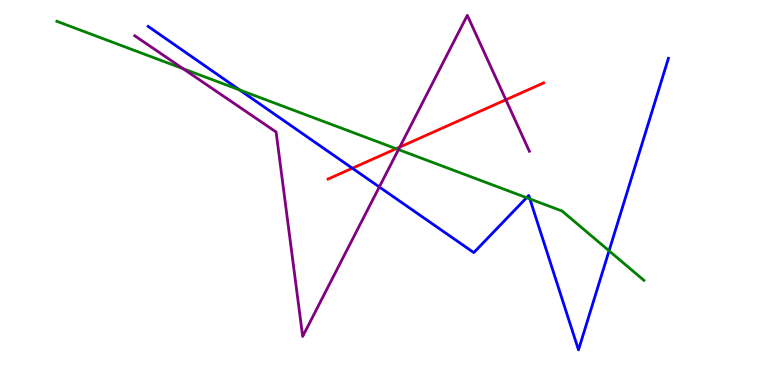[{'lines': ['blue', 'red'], 'intersections': [{'x': 4.55, 'y': 5.63}]}, {'lines': ['green', 'red'], 'intersections': [{'x': 5.11, 'y': 6.14}]}, {'lines': ['purple', 'red'], 'intersections': [{'x': 5.16, 'y': 6.18}, {'x': 6.53, 'y': 7.41}]}, {'lines': ['blue', 'green'], 'intersections': [{'x': 3.09, 'y': 7.66}, {'x': 6.79, 'y': 4.86}, {'x': 6.84, 'y': 4.83}, {'x': 7.86, 'y': 3.49}]}, {'lines': ['blue', 'purple'], 'intersections': [{'x': 4.89, 'y': 5.14}]}, {'lines': ['green', 'purple'], 'intersections': [{'x': 2.36, 'y': 8.21}, {'x': 5.14, 'y': 6.11}]}]